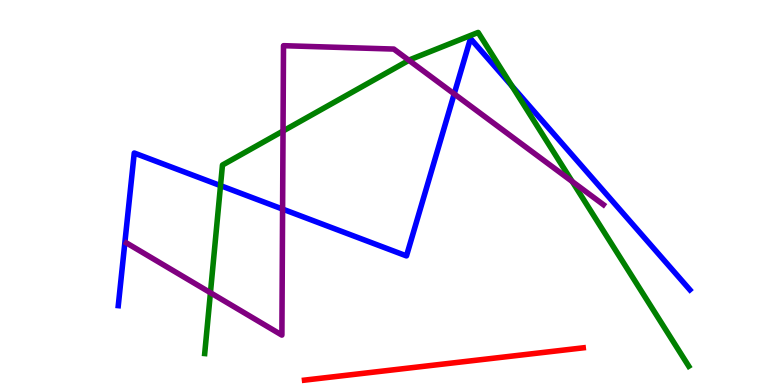[{'lines': ['blue', 'red'], 'intersections': []}, {'lines': ['green', 'red'], 'intersections': []}, {'lines': ['purple', 'red'], 'intersections': []}, {'lines': ['blue', 'green'], 'intersections': [{'x': 2.85, 'y': 5.18}, {'x': 6.61, 'y': 7.76}]}, {'lines': ['blue', 'purple'], 'intersections': [{'x': 3.65, 'y': 4.57}, {'x': 5.86, 'y': 7.56}]}, {'lines': ['green', 'purple'], 'intersections': [{'x': 2.72, 'y': 2.4}, {'x': 3.65, 'y': 6.6}, {'x': 5.28, 'y': 8.43}, {'x': 7.38, 'y': 5.29}]}]